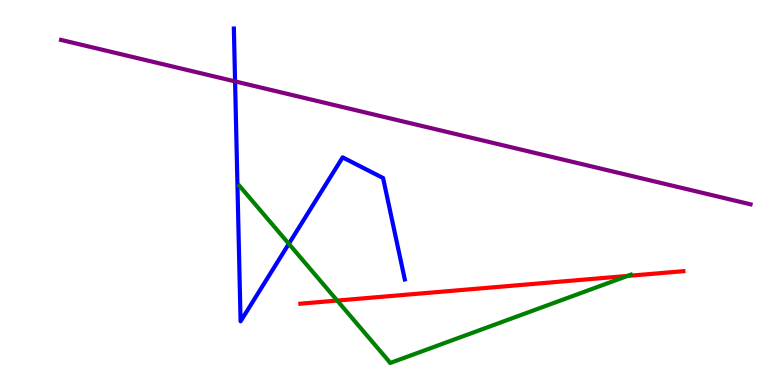[{'lines': ['blue', 'red'], 'intersections': []}, {'lines': ['green', 'red'], 'intersections': [{'x': 4.35, 'y': 2.19}, {'x': 8.1, 'y': 2.83}]}, {'lines': ['purple', 'red'], 'intersections': []}, {'lines': ['blue', 'green'], 'intersections': [{'x': 3.73, 'y': 3.67}]}, {'lines': ['blue', 'purple'], 'intersections': [{'x': 3.03, 'y': 7.89}]}, {'lines': ['green', 'purple'], 'intersections': []}]